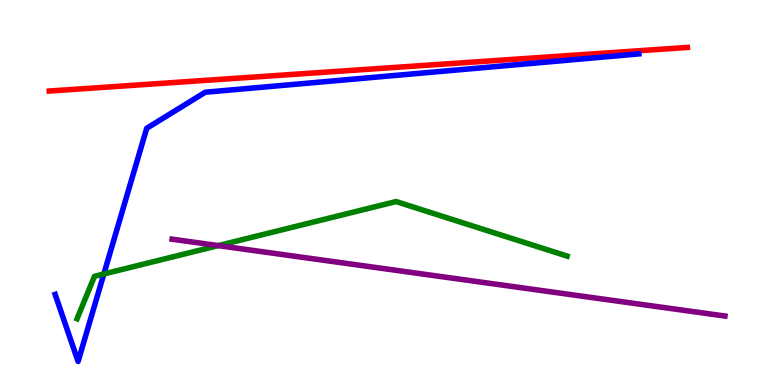[{'lines': ['blue', 'red'], 'intersections': []}, {'lines': ['green', 'red'], 'intersections': []}, {'lines': ['purple', 'red'], 'intersections': []}, {'lines': ['blue', 'green'], 'intersections': [{'x': 1.34, 'y': 2.88}]}, {'lines': ['blue', 'purple'], 'intersections': []}, {'lines': ['green', 'purple'], 'intersections': [{'x': 2.82, 'y': 3.62}]}]